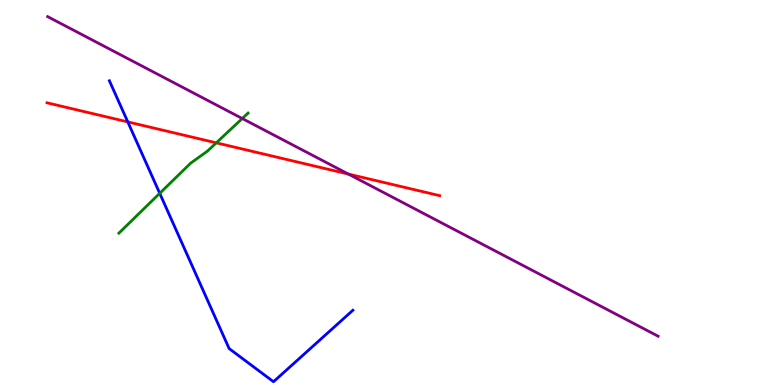[{'lines': ['blue', 'red'], 'intersections': [{'x': 1.65, 'y': 6.83}]}, {'lines': ['green', 'red'], 'intersections': [{'x': 2.79, 'y': 6.29}]}, {'lines': ['purple', 'red'], 'intersections': [{'x': 4.5, 'y': 5.48}]}, {'lines': ['blue', 'green'], 'intersections': [{'x': 2.06, 'y': 4.98}]}, {'lines': ['blue', 'purple'], 'intersections': []}, {'lines': ['green', 'purple'], 'intersections': [{'x': 3.13, 'y': 6.92}]}]